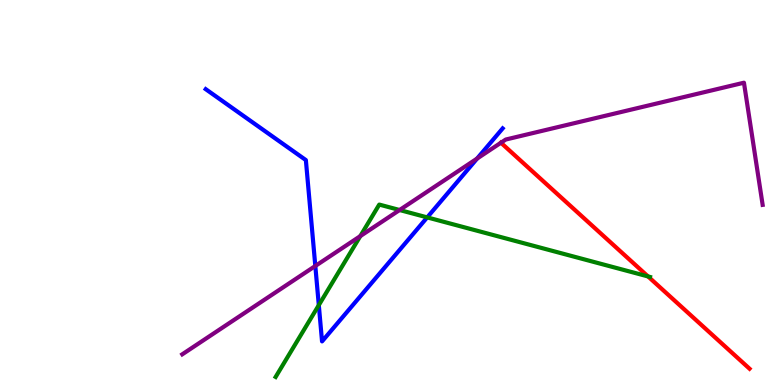[{'lines': ['blue', 'red'], 'intersections': []}, {'lines': ['green', 'red'], 'intersections': [{'x': 8.36, 'y': 2.82}]}, {'lines': ['purple', 'red'], 'intersections': [{'x': 6.46, 'y': 6.29}]}, {'lines': ['blue', 'green'], 'intersections': [{'x': 4.11, 'y': 2.07}, {'x': 5.51, 'y': 4.35}]}, {'lines': ['blue', 'purple'], 'intersections': [{'x': 4.07, 'y': 3.09}, {'x': 6.16, 'y': 5.88}]}, {'lines': ['green', 'purple'], 'intersections': [{'x': 4.65, 'y': 3.87}, {'x': 5.16, 'y': 4.55}]}]